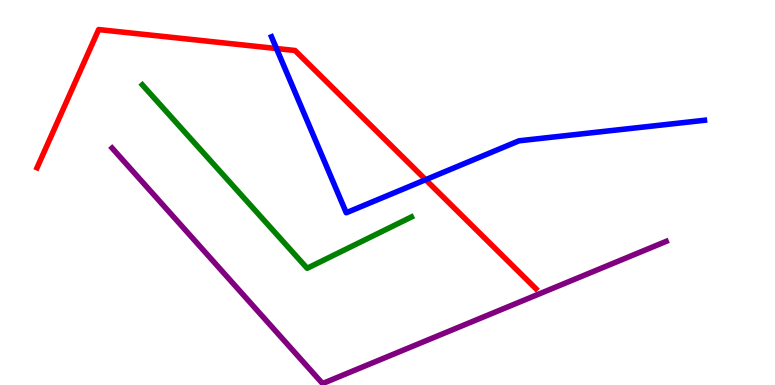[{'lines': ['blue', 'red'], 'intersections': [{'x': 3.57, 'y': 8.74}, {'x': 5.49, 'y': 5.33}]}, {'lines': ['green', 'red'], 'intersections': []}, {'lines': ['purple', 'red'], 'intersections': []}, {'lines': ['blue', 'green'], 'intersections': []}, {'lines': ['blue', 'purple'], 'intersections': []}, {'lines': ['green', 'purple'], 'intersections': []}]